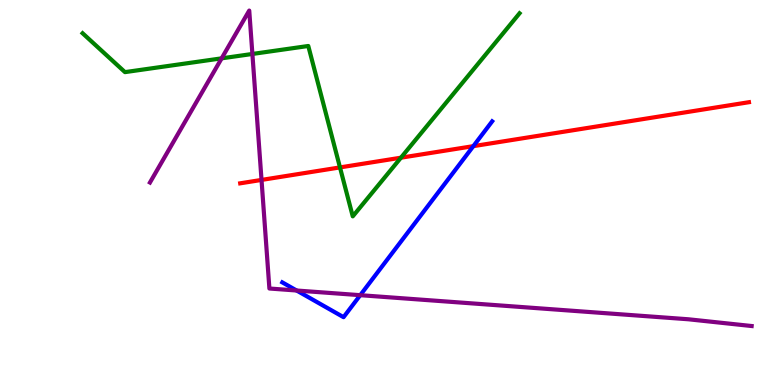[{'lines': ['blue', 'red'], 'intersections': [{'x': 6.11, 'y': 6.2}]}, {'lines': ['green', 'red'], 'intersections': [{'x': 4.39, 'y': 5.65}, {'x': 5.17, 'y': 5.9}]}, {'lines': ['purple', 'red'], 'intersections': [{'x': 3.37, 'y': 5.33}]}, {'lines': ['blue', 'green'], 'intersections': []}, {'lines': ['blue', 'purple'], 'intersections': [{'x': 3.83, 'y': 2.45}, {'x': 4.65, 'y': 2.33}]}, {'lines': ['green', 'purple'], 'intersections': [{'x': 2.86, 'y': 8.48}, {'x': 3.26, 'y': 8.6}]}]